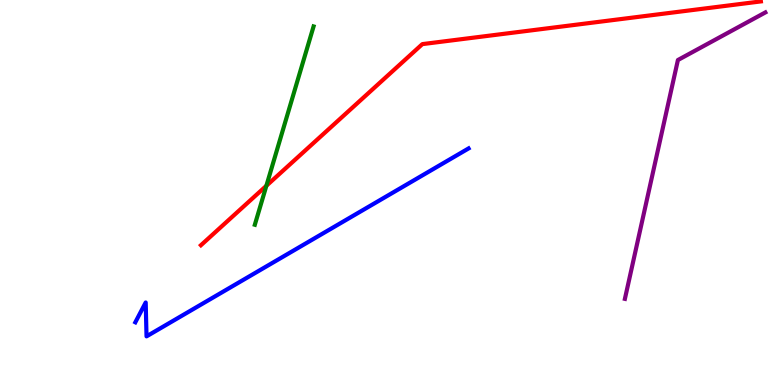[{'lines': ['blue', 'red'], 'intersections': []}, {'lines': ['green', 'red'], 'intersections': [{'x': 3.44, 'y': 5.17}]}, {'lines': ['purple', 'red'], 'intersections': []}, {'lines': ['blue', 'green'], 'intersections': []}, {'lines': ['blue', 'purple'], 'intersections': []}, {'lines': ['green', 'purple'], 'intersections': []}]